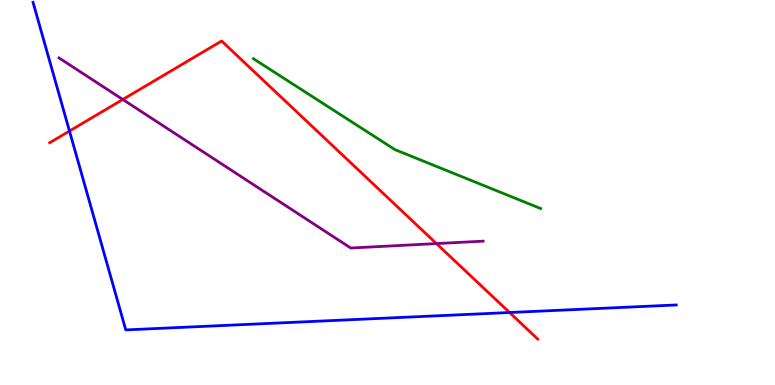[{'lines': ['blue', 'red'], 'intersections': [{'x': 0.896, 'y': 6.6}, {'x': 6.57, 'y': 1.88}]}, {'lines': ['green', 'red'], 'intersections': []}, {'lines': ['purple', 'red'], 'intersections': [{'x': 1.58, 'y': 7.42}, {'x': 5.63, 'y': 3.67}]}, {'lines': ['blue', 'green'], 'intersections': []}, {'lines': ['blue', 'purple'], 'intersections': []}, {'lines': ['green', 'purple'], 'intersections': []}]